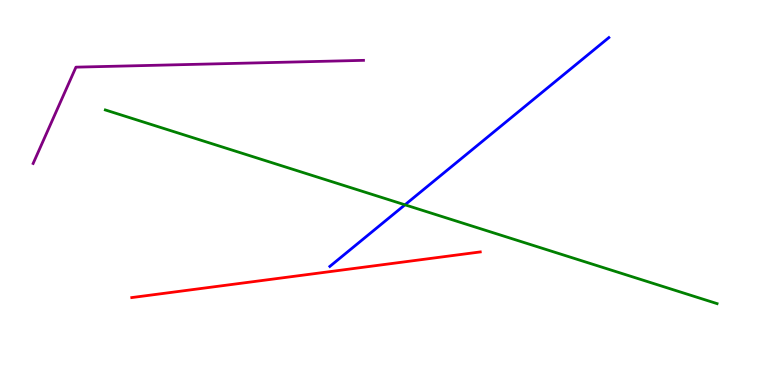[{'lines': ['blue', 'red'], 'intersections': []}, {'lines': ['green', 'red'], 'intersections': []}, {'lines': ['purple', 'red'], 'intersections': []}, {'lines': ['blue', 'green'], 'intersections': [{'x': 5.23, 'y': 4.68}]}, {'lines': ['blue', 'purple'], 'intersections': []}, {'lines': ['green', 'purple'], 'intersections': []}]